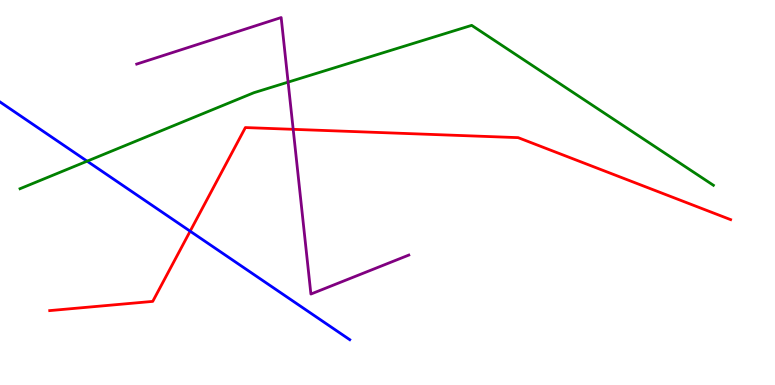[{'lines': ['blue', 'red'], 'intersections': [{'x': 2.45, 'y': 4.0}]}, {'lines': ['green', 'red'], 'intersections': []}, {'lines': ['purple', 'red'], 'intersections': [{'x': 3.78, 'y': 6.64}]}, {'lines': ['blue', 'green'], 'intersections': [{'x': 1.12, 'y': 5.81}]}, {'lines': ['blue', 'purple'], 'intersections': []}, {'lines': ['green', 'purple'], 'intersections': [{'x': 3.72, 'y': 7.87}]}]